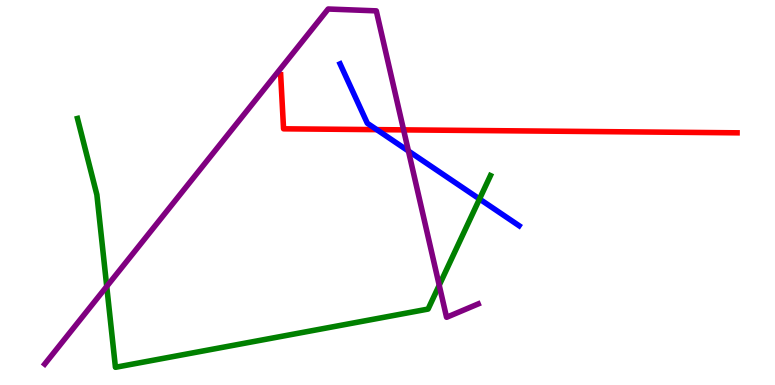[{'lines': ['blue', 'red'], 'intersections': [{'x': 4.86, 'y': 6.63}]}, {'lines': ['green', 'red'], 'intersections': []}, {'lines': ['purple', 'red'], 'intersections': [{'x': 5.21, 'y': 6.63}]}, {'lines': ['blue', 'green'], 'intersections': [{'x': 6.19, 'y': 4.83}]}, {'lines': ['blue', 'purple'], 'intersections': [{'x': 5.27, 'y': 6.08}]}, {'lines': ['green', 'purple'], 'intersections': [{'x': 1.38, 'y': 2.56}, {'x': 5.67, 'y': 2.59}]}]